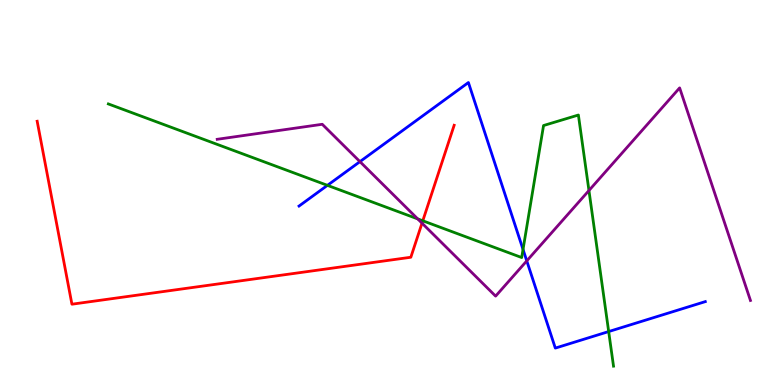[{'lines': ['blue', 'red'], 'intersections': []}, {'lines': ['green', 'red'], 'intersections': [{'x': 5.46, 'y': 4.27}]}, {'lines': ['purple', 'red'], 'intersections': [{'x': 5.45, 'y': 4.2}]}, {'lines': ['blue', 'green'], 'intersections': [{'x': 4.22, 'y': 5.19}, {'x': 6.75, 'y': 3.52}, {'x': 7.85, 'y': 1.39}]}, {'lines': ['blue', 'purple'], 'intersections': [{'x': 4.64, 'y': 5.8}, {'x': 6.8, 'y': 3.22}]}, {'lines': ['green', 'purple'], 'intersections': [{'x': 5.39, 'y': 4.31}, {'x': 7.6, 'y': 5.05}]}]